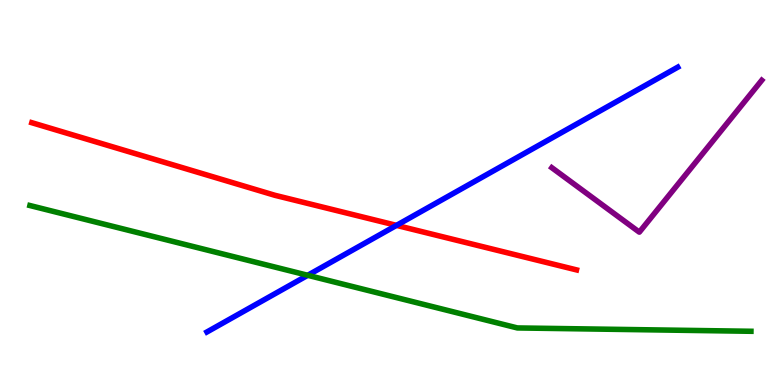[{'lines': ['blue', 'red'], 'intersections': [{'x': 5.12, 'y': 4.15}]}, {'lines': ['green', 'red'], 'intersections': []}, {'lines': ['purple', 'red'], 'intersections': []}, {'lines': ['blue', 'green'], 'intersections': [{'x': 3.97, 'y': 2.85}]}, {'lines': ['blue', 'purple'], 'intersections': []}, {'lines': ['green', 'purple'], 'intersections': []}]